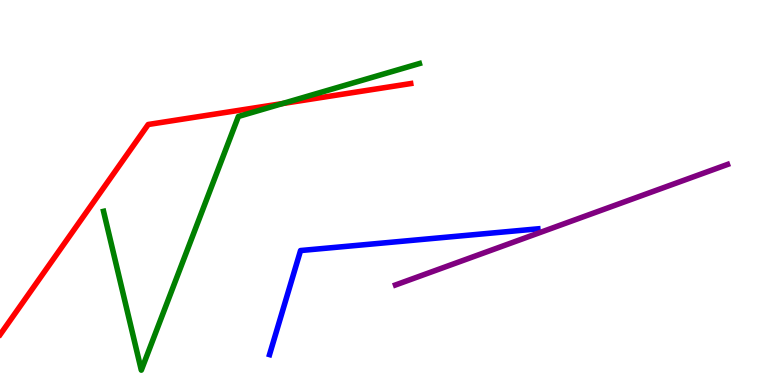[{'lines': ['blue', 'red'], 'intersections': []}, {'lines': ['green', 'red'], 'intersections': [{'x': 3.65, 'y': 7.31}]}, {'lines': ['purple', 'red'], 'intersections': []}, {'lines': ['blue', 'green'], 'intersections': []}, {'lines': ['blue', 'purple'], 'intersections': []}, {'lines': ['green', 'purple'], 'intersections': []}]